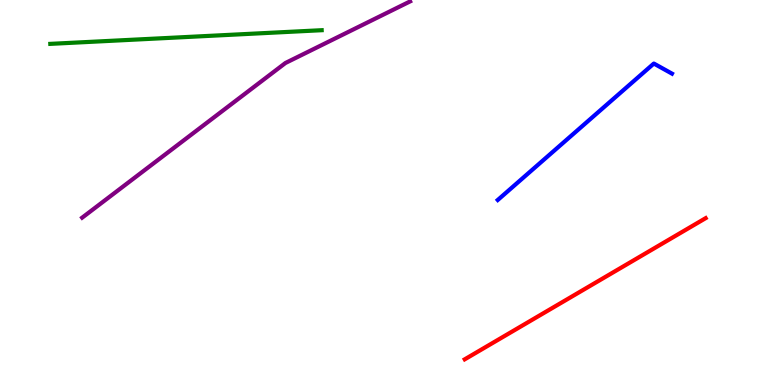[{'lines': ['blue', 'red'], 'intersections': []}, {'lines': ['green', 'red'], 'intersections': []}, {'lines': ['purple', 'red'], 'intersections': []}, {'lines': ['blue', 'green'], 'intersections': []}, {'lines': ['blue', 'purple'], 'intersections': []}, {'lines': ['green', 'purple'], 'intersections': []}]